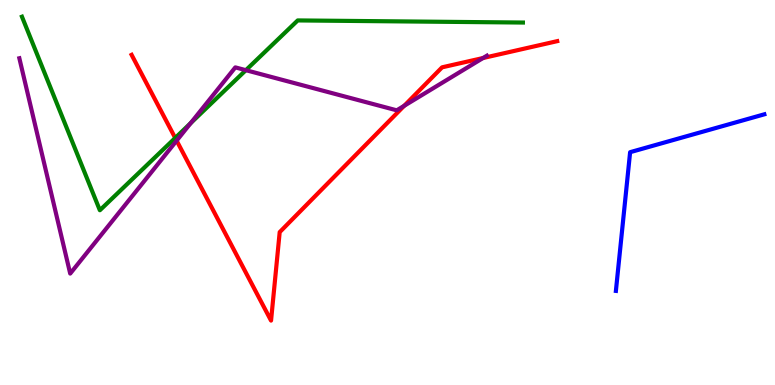[{'lines': ['blue', 'red'], 'intersections': []}, {'lines': ['green', 'red'], 'intersections': [{'x': 2.26, 'y': 6.42}]}, {'lines': ['purple', 'red'], 'intersections': [{'x': 2.28, 'y': 6.35}, {'x': 5.22, 'y': 7.25}, {'x': 6.23, 'y': 8.49}]}, {'lines': ['blue', 'green'], 'intersections': []}, {'lines': ['blue', 'purple'], 'intersections': []}, {'lines': ['green', 'purple'], 'intersections': [{'x': 2.46, 'y': 6.8}, {'x': 3.17, 'y': 8.18}]}]